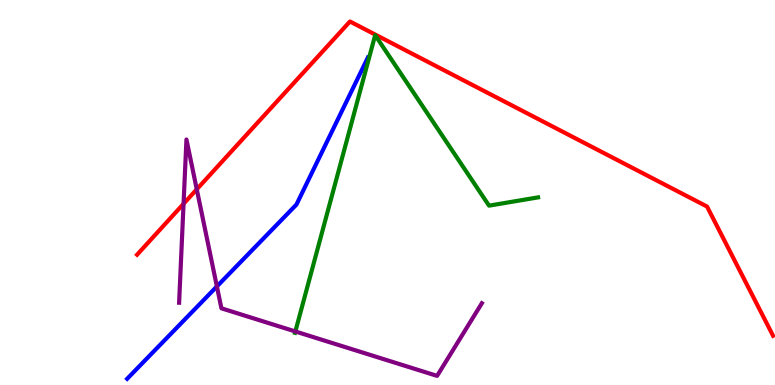[{'lines': ['blue', 'red'], 'intersections': []}, {'lines': ['green', 'red'], 'intersections': []}, {'lines': ['purple', 'red'], 'intersections': [{'x': 2.37, 'y': 4.71}, {'x': 2.54, 'y': 5.08}]}, {'lines': ['blue', 'green'], 'intersections': []}, {'lines': ['blue', 'purple'], 'intersections': [{'x': 2.8, 'y': 2.56}]}, {'lines': ['green', 'purple'], 'intersections': [{'x': 3.81, 'y': 1.39}]}]